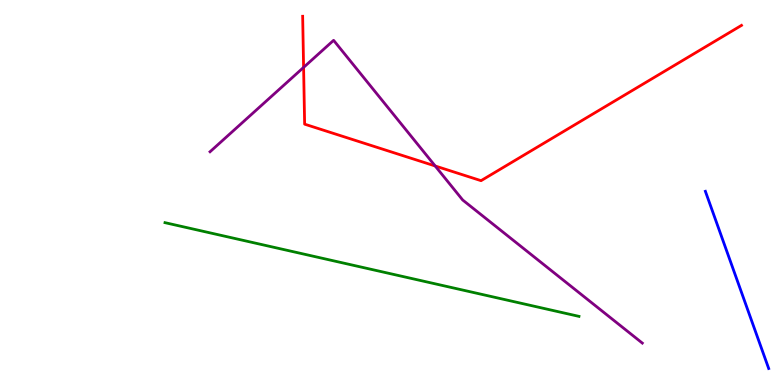[{'lines': ['blue', 'red'], 'intersections': []}, {'lines': ['green', 'red'], 'intersections': []}, {'lines': ['purple', 'red'], 'intersections': [{'x': 3.92, 'y': 8.25}, {'x': 5.62, 'y': 5.69}]}, {'lines': ['blue', 'green'], 'intersections': []}, {'lines': ['blue', 'purple'], 'intersections': []}, {'lines': ['green', 'purple'], 'intersections': []}]